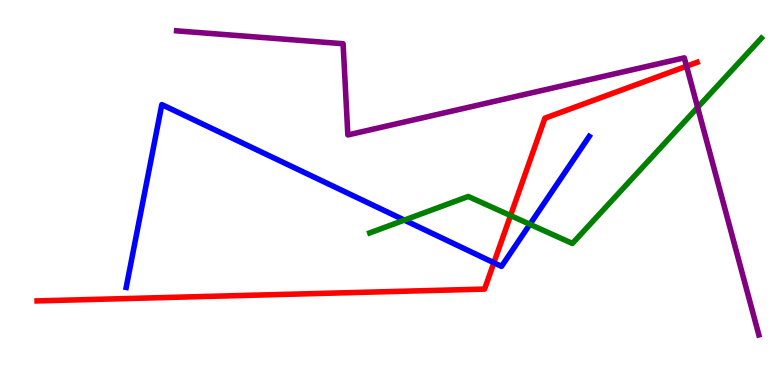[{'lines': ['blue', 'red'], 'intersections': [{'x': 6.37, 'y': 3.18}]}, {'lines': ['green', 'red'], 'intersections': [{'x': 6.59, 'y': 4.4}]}, {'lines': ['purple', 'red'], 'intersections': [{'x': 8.86, 'y': 8.28}]}, {'lines': ['blue', 'green'], 'intersections': [{'x': 5.22, 'y': 4.28}, {'x': 6.84, 'y': 4.17}]}, {'lines': ['blue', 'purple'], 'intersections': []}, {'lines': ['green', 'purple'], 'intersections': [{'x': 9.0, 'y': 7.21}]}]